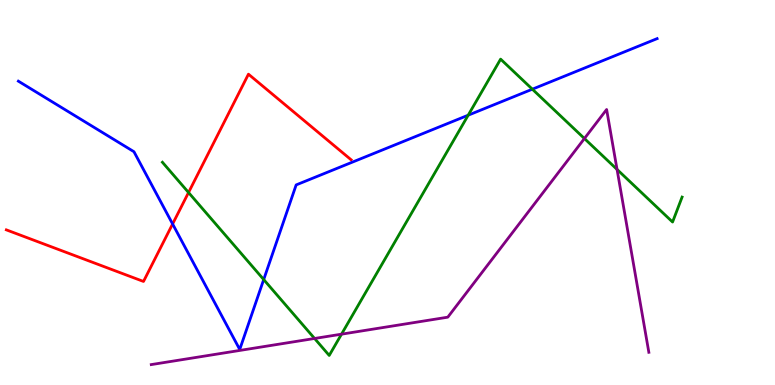[{'lines': ['blue', 'red'], 'intersections': [{'x': 2.23, 'y': 4.18}]}, {'lines': ['green', 'red'], 'intersections': [{'x': 2.43, 'y': 5.0}]}, {'lines': ['purple', 'red'], 'intersections': []}, {'lines': ['blue', 'green'], 'intersections': [{'x': 3.4, 'y': 2.74}, {'x': 6.04, 'y': 7.01}, {'x': 6.87, 'y': 7.68}]}, {'lines': ['blue', 'purple'], 'intersections': []}, {'lines': ['green', 'purple'], 'intersections': [{'x': 4.06, 'y': 1.21}, {'x': 4.41, 'y': 1.32}, {'x': 7.54, 'y': 6.4}, {'x': 7.96, 'y': 5.6}]}]